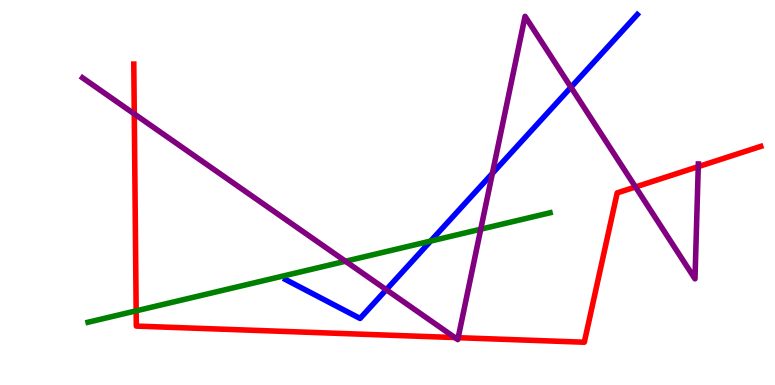[{'lines': ['blue', 'red'], 'intersections': []}, {'lines': ['green', 'red'], 'intersections': [{'x': 1.76, 'y': 1.93}]}, {'lines': ['purple', 'red'], 'intersections': [{'x': 1.73, 'y': 7.04}, {'x': 5.87, 'y': 1.23}, {'x': 5.91, 'y': 1.23}, {'x': 8.2, 'y': 5.14}, {'x': 9.01, 'y': 5.67}]}, {'lines': ['blue', 'green'], 'intersections': [{'x': 5.56, 'y': 3.74}]}, {'lines': ['blue', 'purple'], 'intersections': [{'x': 4.98, 'y': 2.48}, {'x': 6.35, 'y': 5.5}, {'x': 7.37, 'y': 7.73}]}, {'lines': ['green', 'purple'], 'intersections': [{'x': 4.46, 'y': 3.21}, {'x': 6.2, 'y': 4.05}]}]